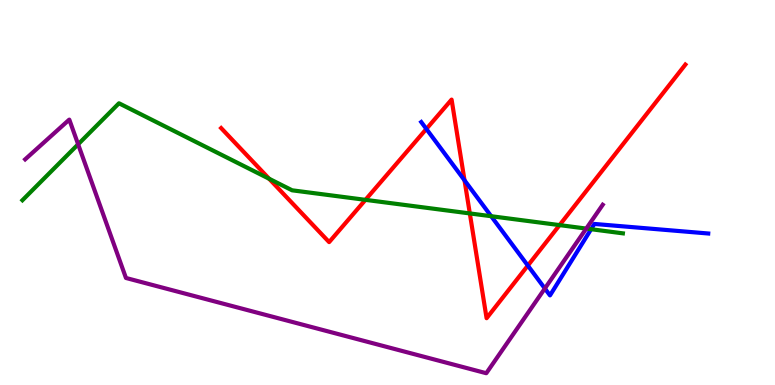[{'lines': ['blue', 'red'], 'intersections': [{'x': 5.5, 'y': 6.65}, {'x': 5.99, 'y': 5.32}, {'x': 6.81, 'y': 3.1}]}, {'lines': ['green', 'red'], 'intersections': [{'x': 3.47, 'y': 5.36}, {'x': 4.72, 'y': 4.81}, {'x': 6.06, 'y': 4.46}, {'x': 7.22, 'y': 4.15}]}, {'lines': ['purple', 'red'], 'intersections': []}, {'lines': ['blue', 'green'], 'intersections': [{'x': 6.34, 'y': 4.38}, {'x': 7.63, 'y': 4.05}]}, {'lines': ['blue', 'purple'], 'intersections': [{'x': 7.03, 'y': 2.51}]}, {'lines': ['green', 'purple'], 'intersections': [{'x': 1.01, 'y': 6.25}, {'x': 7.56, 'y': 4.06}]}]